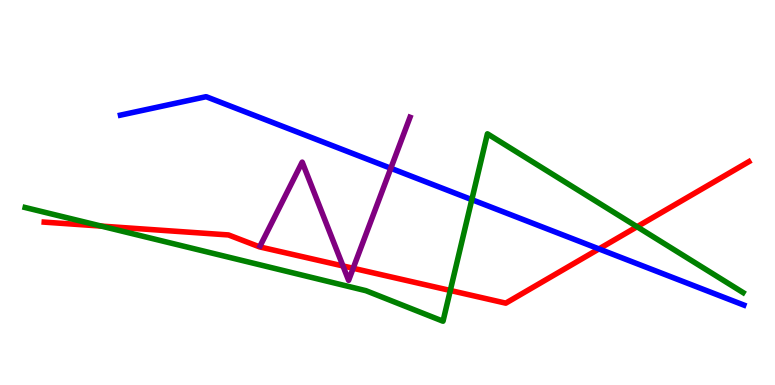[{'lines': ['blue', 'red'], 'intersections': [{'x': 7.73, 'y': 3.53}]}, {'lines': ['green', 'red'], 'intersections': [{'x': 1.31, 'y': 4.13}, {'x': 5.81, 'y': 2.46}, {'x': 8.22, 'y': 4.11}]}, {'lines': ['purple', 'red'], 'intersections': [{'x': 4.43, 'y': 3.09}, {'x': 4.56, 'y': 3.03}]}, {'lines': ['blue', 'green'], 'intersections': [{'x': 6.09, 'y': 4.81}]}, {'lines': ['blue', 'purple'], 'intersections': [{'x': 5.04, 'y': 5.63}]}, {'lines': ['green', 'purple'], 'intersections': []}]